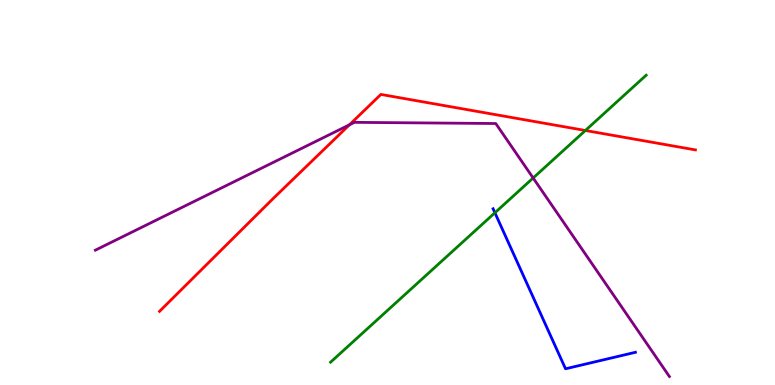[{'lines': ['blue', 'red'], 'intersections': []}, {'lines': ['green', 'red'], 'intersections': [{'x': 7.55, 'y': 6.61}]}, {'lines': ['purple', 'red'], 'intersections': [{'x': 4.51, 'y': 6.76}]}, {'lines': ['blue', 'green'], 'intersections': [{'x': 6.39, 'y': 4.47}]}, {'lines': ['blue', 'purple'], 'intersections': []}, {'lines': ['green', 'purple'], 'intersections': [{'x': 6.88, 'y': 5.38}]}]